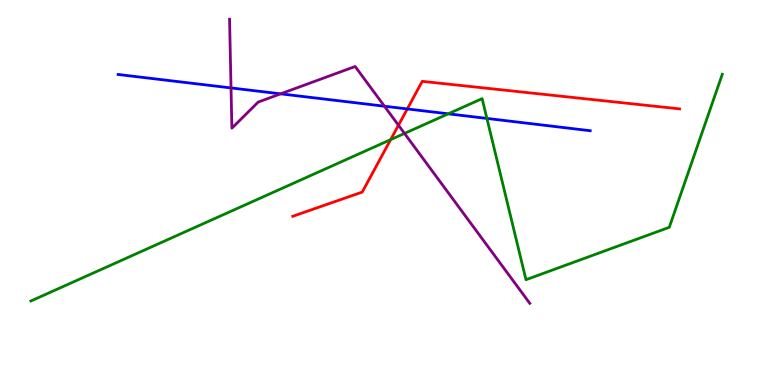[{'lines': ['blue', 'red'], 'intersections': [{'x': 5.26, 'y': 7.17}]}, {'lines': ['green', 'red'], 'intersections': [{'x': 5.04, 'y': 6.37}]}, {'lines': ['purple', 'red'], 'intersections': [{'x': 5.14, 'y': 6.75}]}, {'lines': ['blue', 'green'], 'intersections': [{'x': 5.78, 'y': 7.04}, {'x': 6.28, 'y': 6.92}]}, {'lines': ['blue', 'purple'], 'intersections': [{'x': 2.98, 'y': 7.72}, {'x': 3.62, 'y': 7.56}, {'x': 4.96, 'y': 7.24}]}, {'lines': ['green', 'purple'], 'intersections': [{'x': 5.22, 'y': 6.53}]}]